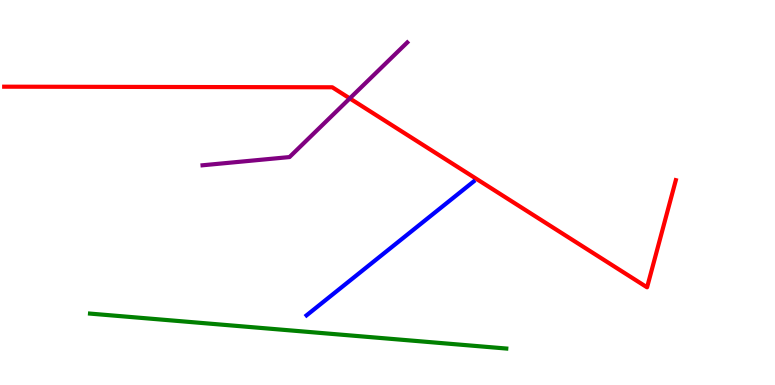[{'lines': ['blue', 'red'], 'intersections': []}, {'lines': ['green', 'red'], 'intersections': []}, {'lines': ['purple', 'red'], 'intersections': [{'x': 4.51, 'y': 7.44}]}, {'lines': ['blue', 'green'], 'intersections': []}, {'lines': ['blue', 'purple'], 'intersections': []}, {'lines': ['green', 'purple'], 'intersections': []}]